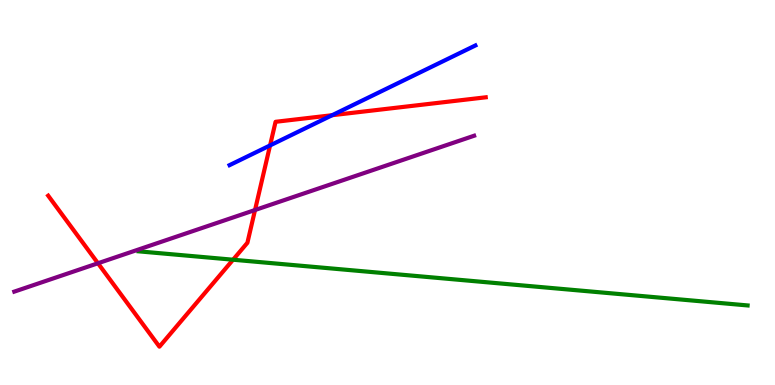[{'lines': ['blue', 'red'], 'intersections': [{'x': 3.48, 'y': 6.22}, {'x': 4.29, 'y': 7.01}]}, {'lines': ['green', 'red'], 'intersections': [{'x': 3.01, 'y': 3.25}]}, {'lines': ['purple', 'red'], 'intersections': [{'x': 1.26, 'y': 3.16}, {'x': 3.29, 'y': 4.55}]}, {'lines': ['blue', 'green'], 'intersections': []}, {'lines': ['blue', 'purple'], 'intersections': []}, {'lines': ['green', 'purple'], 'intersections': []}]